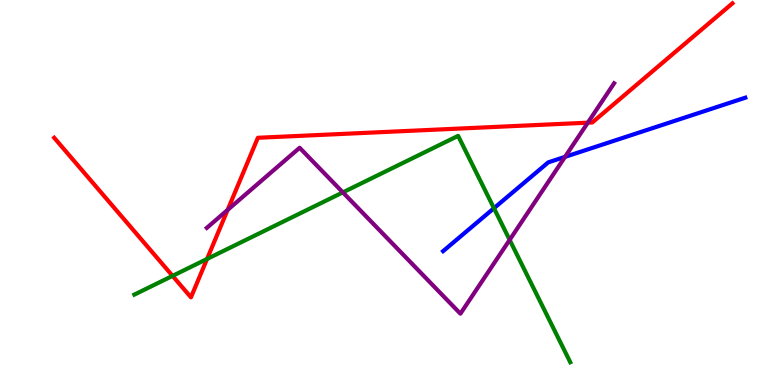[{'lines': ['blue', 'red'], 'intersections': []}, {'lines': ['green', 'red'], 'intersections': [{'x': 2.23, 'y': 2.83}, {'x': 2.67, 'y': 3.27}]}, {'lines': ['purple', 'red'], 'intersections': [{'x': 2.94, 'y': 4.55}, {'x': 7.58, 'y': 6.81}]}, {'lines': ['blue', 'green'], 'intersections': [{'x': 6.37, 'y': 4.59}]}, {'lines': ['blue', 'purple'], 'intersections': [{'x': 7.29, 'y': 5.93}]}, {'lines': ['green', 'purple'], 'intersections': [{'x': 4.42, 'y': 5.0}, {'x': 6.58, 'y': 3.77}]}]